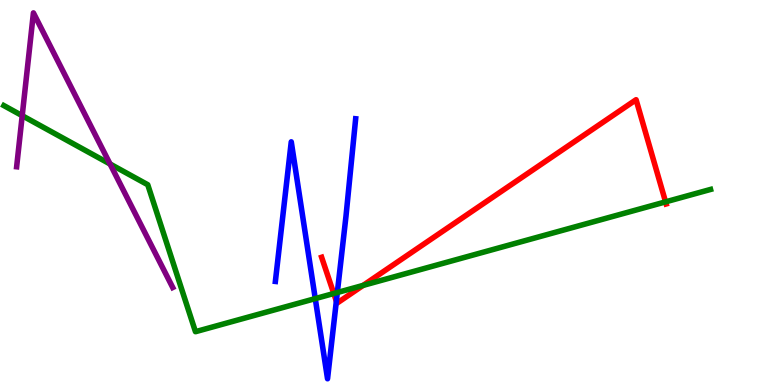[{'lines': ['blue', 'red'], 'intersections': [{'x': 4.34, 'y': 2.18}]}, {'lines': ['green', 'red'], 'intersections': [{'x': 4.31, 'y': 2.38}, {'x': 4.69, 'y': 2.59}, {'x': 8.59, 'y': 4.76}]}, {'lines': ['purple', 'red'], 'intersections': []}, {'lines': ['blue', 'green'], 'intersections': [{'x': 4.07, 'y': 2.24}, {'x': 4.35, 'y': 2.4}]}, {'lines': ['blue', 'purple'], 'intersections': []}, {'lines': ['green', 'purple'], 'intersections': [{'x': 0.287, 'y': 7.0}, {'x': 1.42, 'y': 5.74}]}]